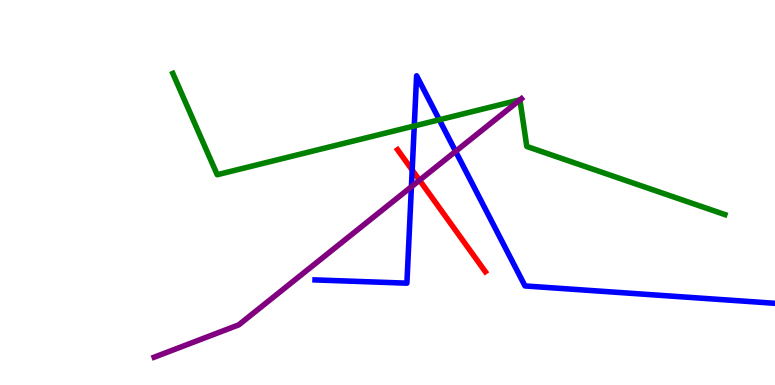[{'lines': ['blue', 'red'], 'intersections': [{'x': 5.32, 'y': 5.58}]}, {'lines': ['green', 'red'], 'intersections': []}, {'lines': ['purple', 'red'], 'intersections': [{'x': 5.41, 'y': 5.32}]}, {'lines': ['blue', 'green'], 'intersections': [{'x': 5.35, 'y': 6.73}, {'x': 5.67, 'y': 6.89}]}, {'lines': ['blue', 'purple'], 'intersections': [{'x': 5.31, 'y': 5.15}, {'x': 5.88, 'y': 6.07}]}, {'lines': ['green', 'purple'], 'intersections': [{'x': 6.71, 'y': 7.4}]}]